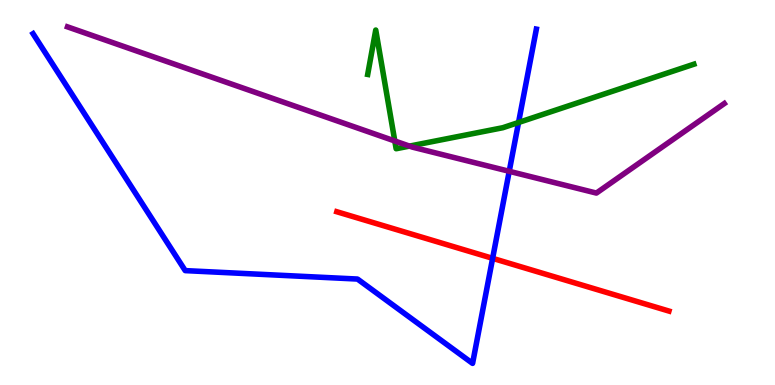[{'lines': ['blue', 'red'], 'intersections': [{'x': 6.36, 'y': 3.29}]}, {'lines': ['green', 'red'], 'intersections': []}, {'lines': ['purple', 'red'], 'intersections': []}, {'lines': ['blue', 'green'], 'intersections': [{'x': 6.69, 'y': 6.82}]}, {'lines': ['blue', 'purple'], 'intersections': [{'x': 6.57, 'y': 5.55}]}, {'lines': ['green', 'purple'], 'intersections': [{'x': 5.09, 'y': 6.34}, {'x': 5.28, 'y': 6.21}]}]